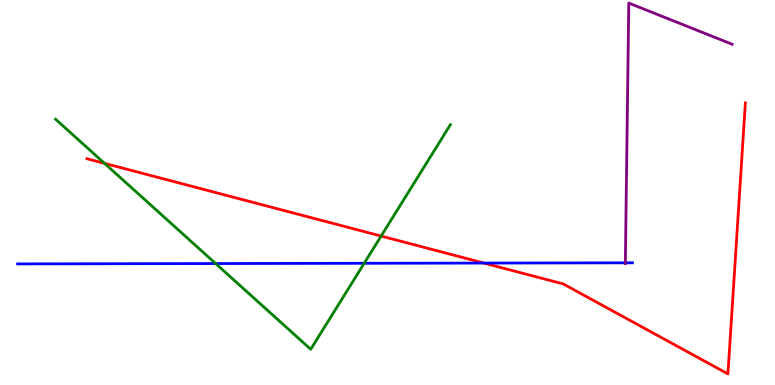[{'lines': ['blue', 'red'], 'intersections': [{'x': 6.24, 'y': 3.17}]}, {'lines': ['green', 'red'], 'intersections': [{'x': 1.35, 'y': 5.76}, {'x': 4.92, 'y': 3.87}]}, {'lines': ['purple', 'red'], 'intersections': []}, {'lines': ['blue', 'green'], 'intersections': [{'x': 2.78, 'y': 3.15}, {'x': 4.7, 'y': 3.16}]}, {'lines': ['blue', 'purple'], 'intersections': [{'x': 8.07, 'y': 3.17}]}, {'lines': ['green', 'purple'], 'intersections': []}]